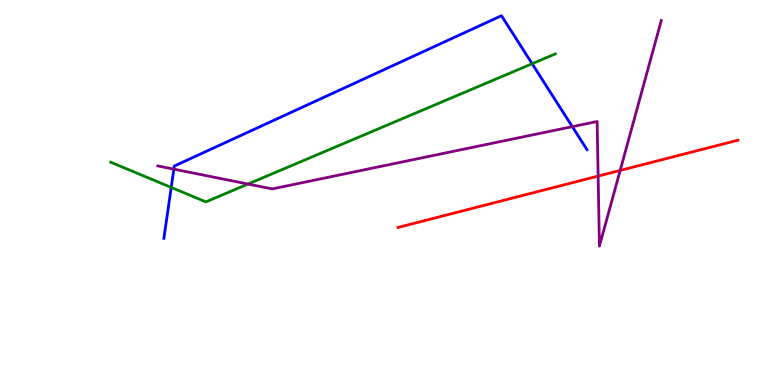[{'lines': ['blue', 'red'], 'intersections': []}, {'lines': ['green', 'red'], 'intersections': []}, {'lines': ['purple', 'red'], 'intersections': [{'x': 7.72, 'y': 5.43}, {'x': 8.0, 'y': 5.57}]}, {'lines': ['blue', 'green'], 'intersections': [{'x': 2.21, 'y': 5.13}, {'x': 6.87, 'y': 8.34}]}, {'lines': ['blue', 'purple'], 'intersections': [{'x': 2.24, 'y': 5.61}, {'x': 7.38, 'y': 6.71}]}, {'lines': ['green', 'purple'], 'intersections': [{'x': 3.2, 'y': 5.22}]}]